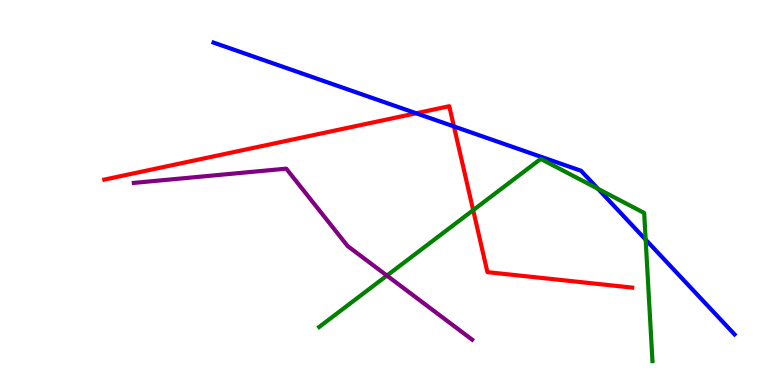[{'lines': ['blue', 'red'], 'intersections': [{'x': 5.37, 'y': 7.06}, {'x': 5.86, 'y': 6.72}]}, {'lines': ['green', 'red'], 'intersections': [{'x': 6.11, 'y': 4.54}]}, {'lines': ['purple', 'red'], 'intersections': []}, {'lines': ['blue', 'green'], 'intersections': [{'x': 7.72, 'y': 5.1}, {'x': 8.33, 'y': 3.78}]}, {'lines': ['blue', 'purple'], 'intersections': []}, {'lines': ['green', 'purple'], 'intersections': [{'x': 4.99, 'y': 2.84}]}]